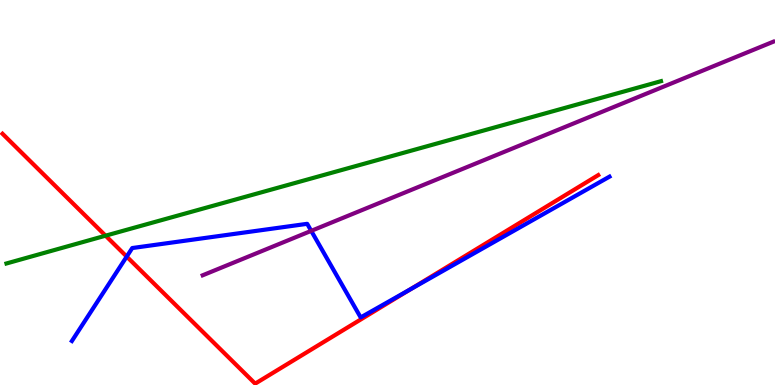[{'lines': ['blue', 'red'], 'intersections': [{'x': 1.63, 'y': 3.34}, {'x': 5.29, 'y': 2.48}]}, {'lines': ['green', 'red'], 'intersections': [{'x': 1.36, 'y': 3.88}]}, {'lines': ['purple', 'red'], 'intersections': []}, {'lines': ['blue', 'green'], 'intersections': []}, {'lines': ['blue', 'purple'], 'intersections': [{'x': 4.02, 'y': 4.0}]}, {'lines': ['green', 'purple'], 'intersections': []}]